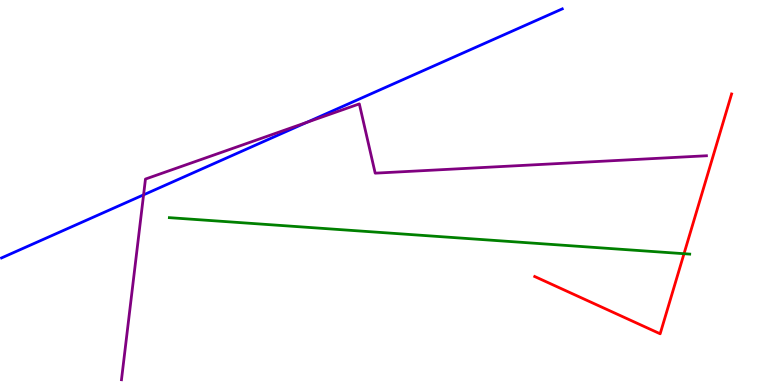[{'lines': ['blue', 'red'], 'intersections': []}, {'lines': ['green', 'red'], 'intersections': [{'x': 8.83, 'y': 3.41}]}, {'lines': ['purple', 'red'], 'intersections': []}, {'lines': ['blue', 'green'], 'intersections': []}, {'lines': ['blue', 'purple'], 'intersections': [{'x': 1.85, 'y': 4.94}, {'x': 3.96, 'y': 6.82}]}, {'lines': ['green', 'purple'], 'intersections': []}]